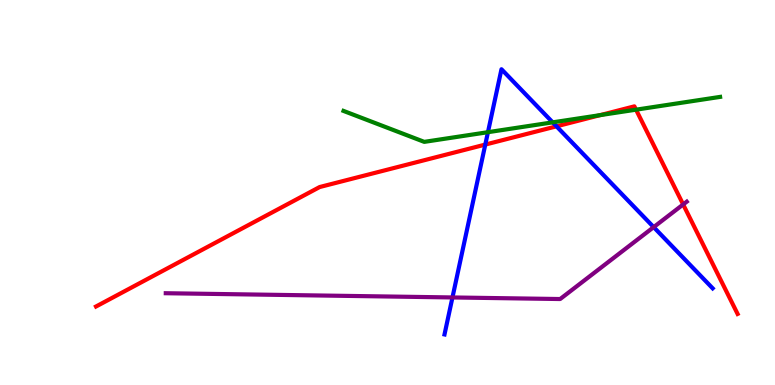[{'lines': ['blue', 'red'], 'intersections': [{'x': 6.26, 'y': 6.24}, {'x': 7.18, 'y': 6.72}]}, {'lines': ['green', 'red'], 'intersections': [{'x': 7.74, 'y': 7.01}, {'x': 8.21, 'y': 7.15}]}, {'lines': ['purple', 'red'], 'intersections': [{'x': 8.82, 'y': 4.69}]}, {'lines': ['blue', 'green'], 'intersections': [{'x': 6.3, 'y': 6.57}, {'x': 7.13, 'y': 6.82}]}, {'lines': ['blue', 'purple'], 'intersections': [{'x': 5.84, 'y': 2.27}, {'x': 8.43, 'y': 4.1}]}, {'lines': ['green', 'purple'], 'intersections': []}]